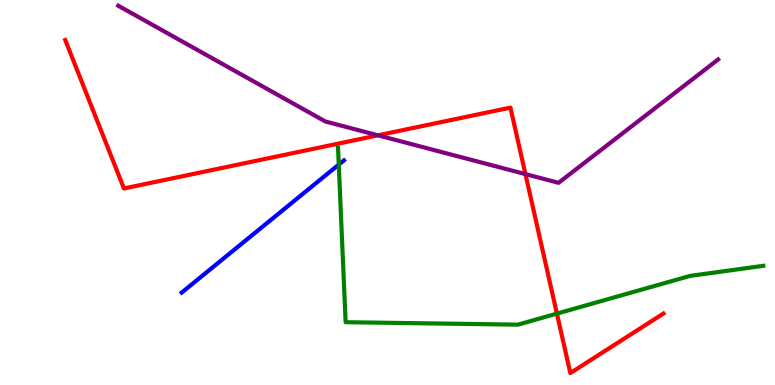[{'lines': ['blue', 'red'], 'intersections': []}, {'lines': ['green', 'red'], 'intersections': [{'x': 7.19, 'y': 1.85}]}, {'lines': ['purple', 'red'], 'intersections': [{'x': 4.88, 'y': 6.49}, {'x': 6.78, 'y': 5.48}]}, {'lines': ['blue', 'green'], 'intersections': [{'x': 4.37, 'y': 5.72}]}, {'lines': ['blue', 'purple'], 'intersections': []}, {'lines': ['green', 'purple'], 'intersections': []}]